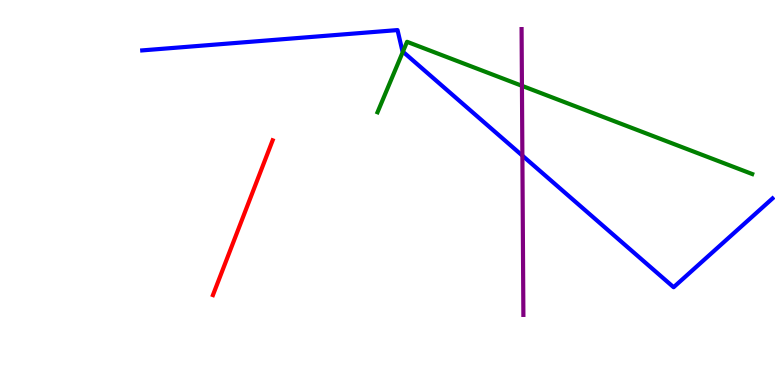[{'lines': ['blue', 'red'], 'intersections': []}, {'lines': ['green', 'red'], 'intersections': []}, {'lines': ['purple', 'red'], 'intersections': []}, {'lines': ['blue', 'green'], 'intersections': [{'x': 5.2, 'y': 8.66}]}, {'lines': ['blue', 'purple'], 'intersections': [{'x': 6.74, 'y': 5.96}]}, {'lines': ['green', 'purple'], 'intersections': [{'x': 6.73, 'y': 7.77}]}]